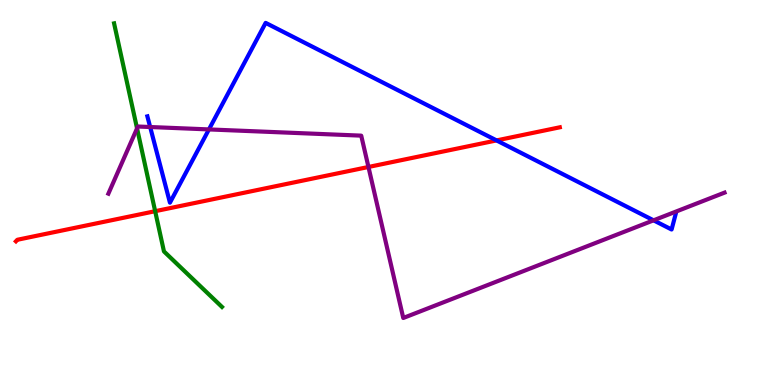[{'lines': ['blue', 'red'], 'intersections': [{'x': 6.41, 'y': 6.35}]}, {'lines': ['green', 'red'], 'intersections': [{'x': 2.0, 'y': 4.51}]}, {'lines': ['purple', 'red'], 'intersections': [{'x': 4.75, 'y': 5.66}]}, {'lines': ['blue', 'green'], 'intersections': []}, {'lines': ['blue', 'purple'], 'intersections': [{'x': 1.94, 'y': 6.7}, {'x': 2.7, 'y': 6.64}, {'x': 8.43, 'y': 4.28}]}, {'lines': ['green', 'purple'], 'intersections': [{'x': 1.77, 'y': 6.67}]}]